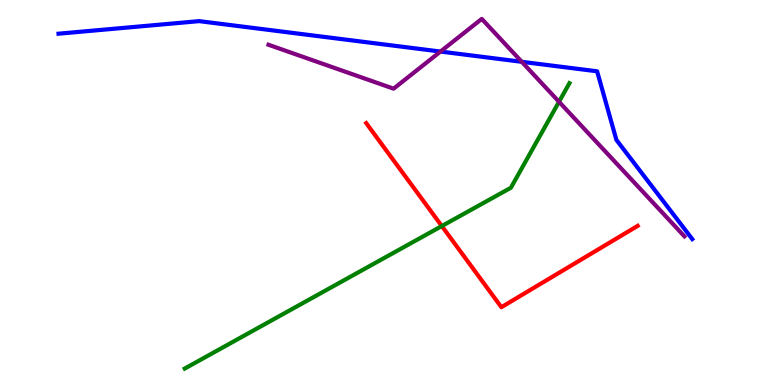[{'lines': ['blue', 'red'], 'intersections': []}, {'lines': ['green', 'red'], 'intersections': [{'x': 5.7, 'y': 4.13}]}, {'lines': ['purple', 'red'], 'intersections': []}, {'lines': ['blue', 'green'], 'intersections': []}, {'lines': ['blue', 'purple'], 'intersections': [{'x': 5.68, 'y': 8.66}, {'x': 6.73, 'y': 8.39}]}, {'lines': ['green', 'purple'], 'intersections': [{'x': 7.21, 'y': 7.36}]}]